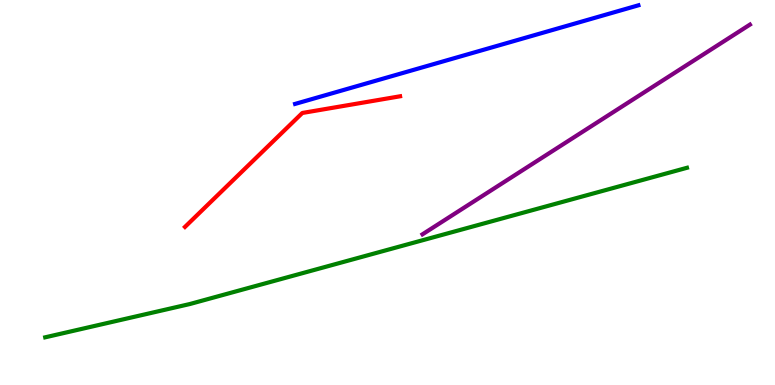[{'lines': ['blue', 'red'], 'intersections': []}, {'lines': ['green', 'red'], 'intersections': []}, {'lines': ['purple', 'red'], 'intersections': []}, {'lines': ['blue', 'green'], 'intersections': []}, {'lines': ['blue', 'purple'], 'intersections': []}, {'lines': ['green', 'purple'], 'intersections': []}]